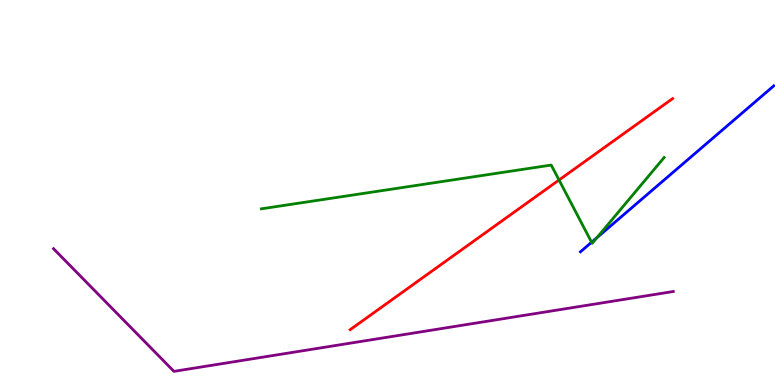[{'lines': ['blue', 'red'], 'intersections': []}, {'lines': ['green', 'red'], 'intersections': [{'x': 7.21, 'y': 5.32}]}, {'lines': ['purple', 'red'], 'intersections': []}, {'lines': ['blue', 'green'], 'intersections': [{'x': 7.63, 'y': 3.71}, {'x': 7.7, 'y': 3.83}]}, {'lines': ['blue', 'purple'], 'intersections': []}, {'lines': ['green', 'purple'], 'intersections': []}]